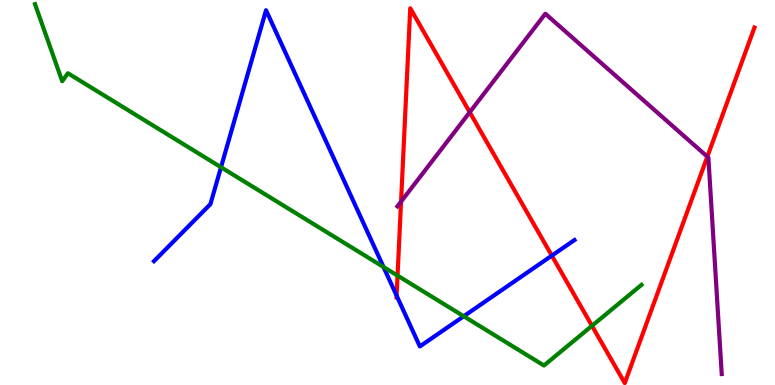[{'lines': ['blue', 'red'], 'intersections': [{'x': 5.12, 'y': 2.32}, {'x': 7.12, 'y': 3.36}]}, {'lines': ['green', 'red'], 'intersections': [{'x': 5.13, 'y': 2.84}, {'x': 7.64, 'y': 1.54}]}, {'lines': ['purple', 'red'], 'intersections': [{'x': 5.17, 'y': 4.76}, {'x': 6.06, 'y': 7.09}, {'x': 9.13, 'y': 5.93}]}, {'lines': ['blue', 'green'], 'intersections': [{'x': 2.85, 'y': 5.66}, {'x': 4.95, 'y': 3.06}, {'x': 5.98, 'y': 1.79}]}, {'lines': ['blue', 'purple'], 'intersections': []}, {'lines': ['green', 'purple'], 'intersections': []}]